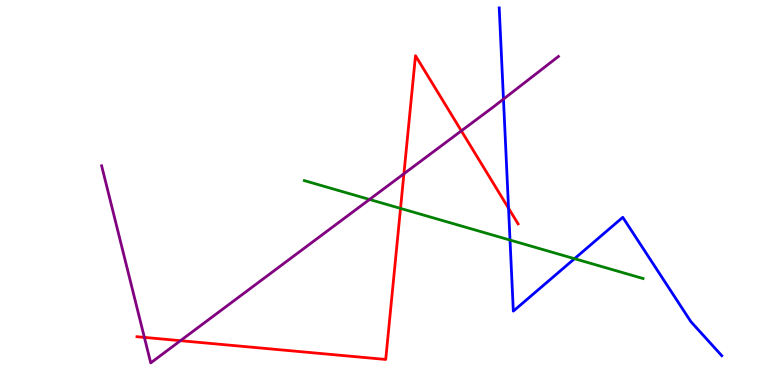[{'lines': ['blue', 'red'], 'intersections': [{'x': 6.56, 'y': 4.59}]}, {'lines': ['green', 'red'], 'intersections': [{'x': 5.17, 'y': 4.59}]}, {'lines': ['purple', 'red'], 'intersections': [{'x': 1.86, 'y': 1.24}, {'x': 2.33, 'y': 1.15}, {'x': 5.21, 'y': 5.49}, {'x': 5.95, 'y': 6.6}]}, {'lines': ['blue', 'green'], 'intersections': [{'x': 6.58, 'y': 3.76}, {'x': 7.41, 'y': 3.28}]}, {'lines': ['blue', 'purple'], 'intersections': [{'x': 6.5, 'y': 7.43}]}, {'lines': ['green', 'purple'], 'intersections': [{'x': 4.77, 'y': 4.82}]}]